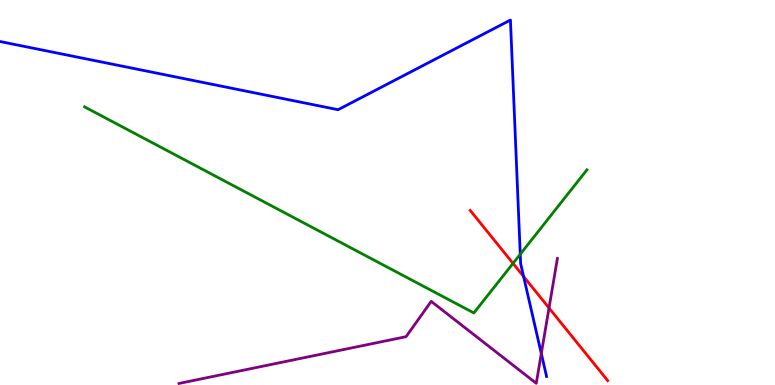[{'lines': ['blue', 'red'], 'intersections': [{'x': 6.76, 'y': 2.82}]}, {'lines': ['green', 'red'], 'intersections': [{'x': 6.62, 'y': 3.16}]}, {'lines': ['purple', 'red'], 'intersections': [{'x': 7.08, 'y': 2.0}]}, {'lines': ['blue', 'green'], 'intersections': [{'x': 6.71, 'y': 3.4}]}, {'lines': ['blue', 'purple'], 'intersections': [{'x': 6.98, 'y': 0.817}]}, {'lines': ['green', 'purple'], 'intersections': []}]